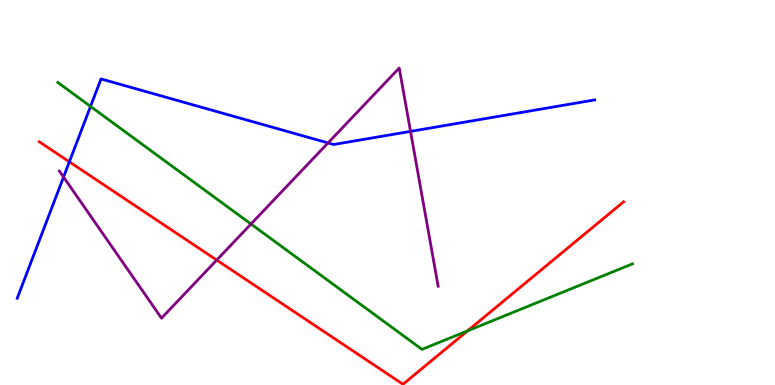[{'lines': ['blue', 'red'], 'intersections': [{'x': 0.895, 'y': 5.8}]}, {'lines': ['green', 'red'], 'intersections': [{'x': 6.03, 'y': 1.41}]}, {'lines': ['purple', 'red'], 'intersections': [{'x': 2.8, 'y': 3.24}]}, {'lines': ['blue', 'green'], 'intersections': [{'x': 1.17, 'y': 7.24}]}, {'lines': ['blue', 'purple'], 'intersections': [{'x': 0.82, 'y': 5.4}, {'x': 4.23, 'y': 6.29}, {'x': 5.3, 'y': 6.59}]}, {'lines': ['green', 'purple'], 'intersections': [{'x': 3.24, 'y': 4.18}]}]